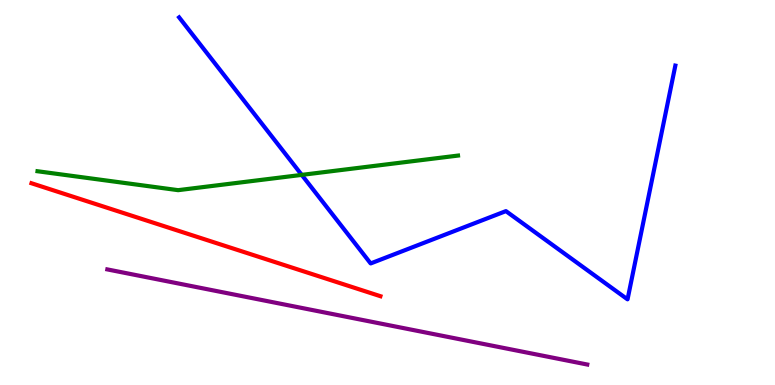[{'lines': ['blue', 'red'], 'intersections': []}, {'lines': ['green', 'red'], 'intersections': []}, {'lines': ['purple', 'red'], 'intersections': []}, {'lines': ['blue', 'green'], 'intersections': [{'x': 3.89, 'y': 5.46}]}, {'lines': ['blue', 'purple'], 'intersections': []}, {'lines': ['green', 'purple'], 'intersections': []}]